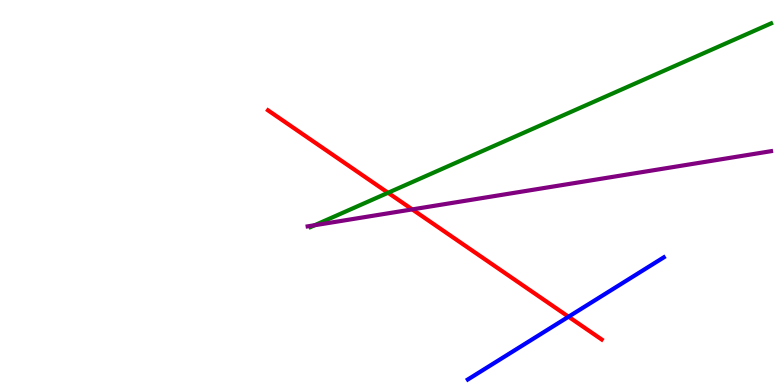[{'lines': ['blue', 'red'], 'intersections': [{'x': 7.34, 'y': 1.77}]}, {'lines': ['green', 'red'], 'intersections': [{'x': 5.01, 'y': 4.99}]}, {'lines': ['purple', 'red'], 'intersections': [{'x': 5.32, 'y': 4.56}]}, {'lines': ['blue', 'green'], 'intersections': []}, {'lines': ['blue', 'purple'], 'intersections': []}, {'lines': ['green', 'purple'], 'intersections': [{'x': 4.06, 'y': 4.15}]}]